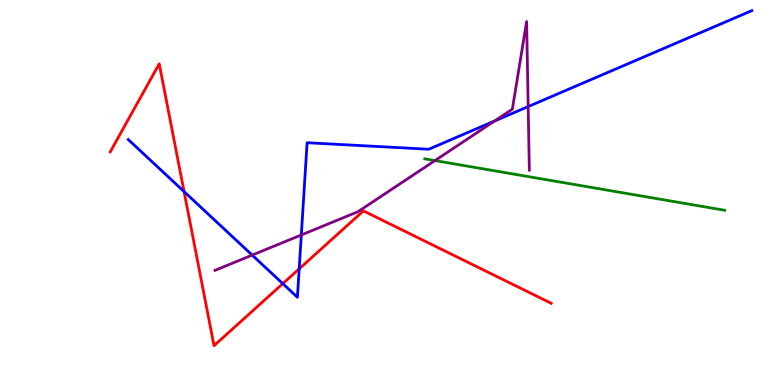[{'lines': ['blue', 'red'], 'intersections': [{'x': 2.38, 'y': 5.02}, {'x': 3.65, 'y': 2.63}, {'x': 3.86, 'y': 3.02}]}, {'lines': ['green', 'red'], 'intersections': []}, {'lines': ['purple', 'red'], 'intersections': []}, {'lines': ['blue', 'green'], 'intersections': []}, {'lines': ['blue', 'purple'], 'intersections': [{'x': 3.25, 'y': 3.37}, {'x': 3.89, 'y': 3.9}, {'x': 6.38, 'y': 6.86}, {'x': 6.82, 'y': 7.23}]}, {'lines': ['green', 'purple'], 'intersections': [{'x': 5.61, 'y': 5.83}]}]